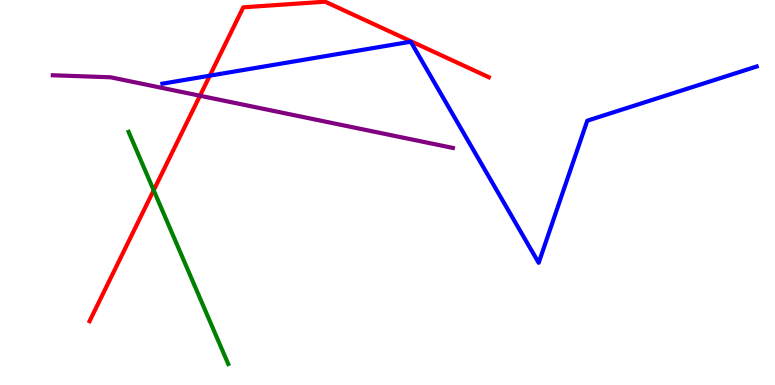[{'lines': ['blue', 'red'], 'intersections': [{'x': 2.71, 'y': 8.03}]}, {'lines': ['green', 'red'], 'intersections': [{'x': 1.98, 'y': 5.06}]}, {'lines': ['purple', 'red'], 'intersections': [{'x': 2.58, 'y': 7.51}]}, {'lines': ['blue', 'green'], 'intersections': []}, {'lines': ['blue', 'purple'], 'intersections': []}, {'lines': ['green', 'purple'], 'intersections': []}]